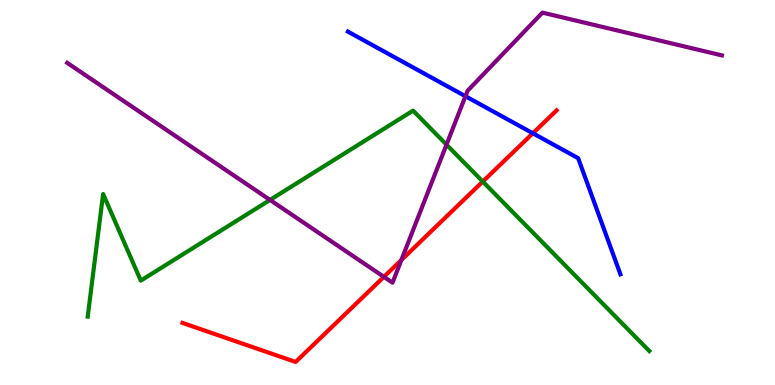[{'lines': ['blue', 'red'], 'intersections': [{'x': 6.88, 'y': 6.54}]}, {'lines': ['green', 'red'], 'intersections': [{'x': 6.23, 'y': 5.28}]}, {'lines': ['purple', 'red'], 'intersections': [{'x': 4.95, 'y': 2.81}, {'x': 5.18, 'y': 3.25}]}, {'lines': ['blue', 'green'], 'intersections': []}, {'lines': ['blue', 'purple'], 'intersections': [{'x': 6.01, 'y': 7.5}]}, {'lines': ['green', 'purple'], 'intersections': [{'x': 3.48, 'y': 4.81}, {'x': 5.76, 'y': 6.24}]}]